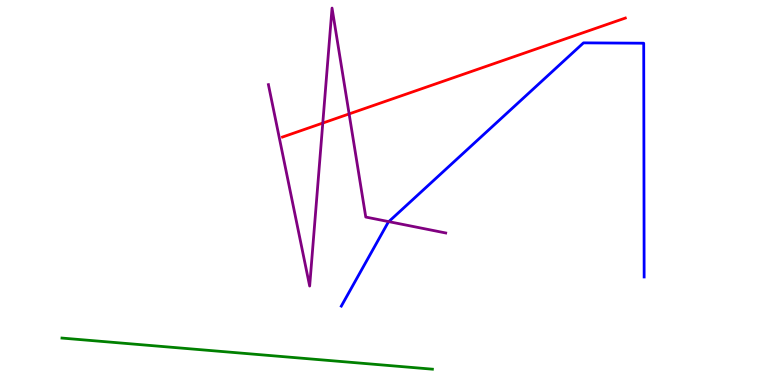[{'lines': ['blue', 'red'], 'intersections': []}, {'lines': ['green', 'red'], 'intersections': []}, {'lines': ['purple', 'red'], 'intersections': [{'x': 4.16, 'y': 6.8}, {'x': 4.5, 'y': 7.04}]}, {'lines': ['blue', 'green'], 'intersections': []}, {'lines': ['blue', 'purple'], 'intersections': [{'x': 5.02, 'y': 4.24}]}, {'lines': ['green', 'purple'], 'intersections': []}]